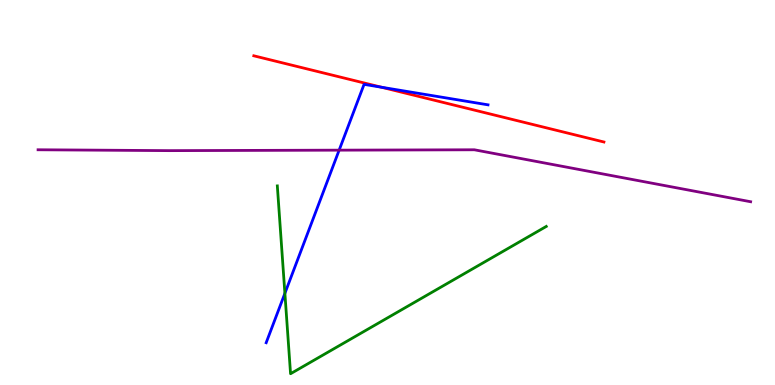[{'lines': ['blue', 'red'], 'intersections': [{'x': 4.92, 'y': 7.73}]}, {'lines': ['green', 'red'], 'intersections': []}, {'lines': ['purple', 'red'], 'intersections': []}, {'lines': ['blue', 'green'], 'intersections': [{'x': 3.68, 'y': 2.38}]}, {'lines': ['blue', 'purple'], 'intersections': [{'x': 4.38, 'y': 6.1}]}, {'lines': ['green', 'purple'], 'intersections': []}]